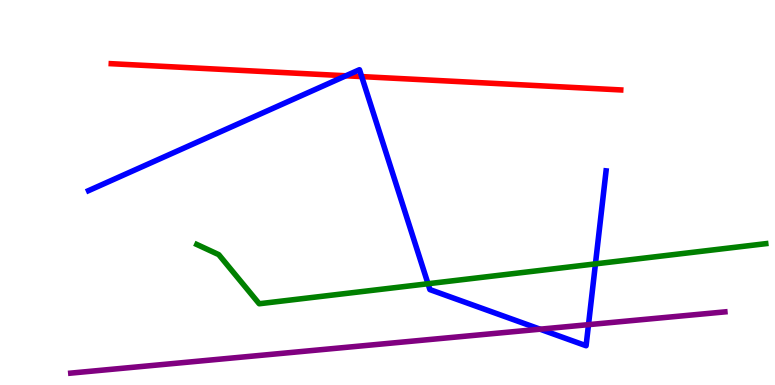[{'lines': ['blue', 'red'], 'intersections': [{'x': 4.46, 'y': 8.03}, {'x': 4.67, 'y': 8.01}]}, {'lines': ['green', 'red'], 'intersections': []}, {'lines': ['purple', 'red'], 'intersections': []}, {'lines': ['blue', 'green'], 'intersections': [{'x': 5.52, 'y': 2.63}, {'x': 7.68, 'y': 3.15}]}, {'lines': ['blue', 'purple'], 'intersections': [{'x': 6.97, 'y': 1.45}, {'x': 7.59, 'y': 1.57}]}, {'lines': ['green', 'purple'], 'intersections': []}]